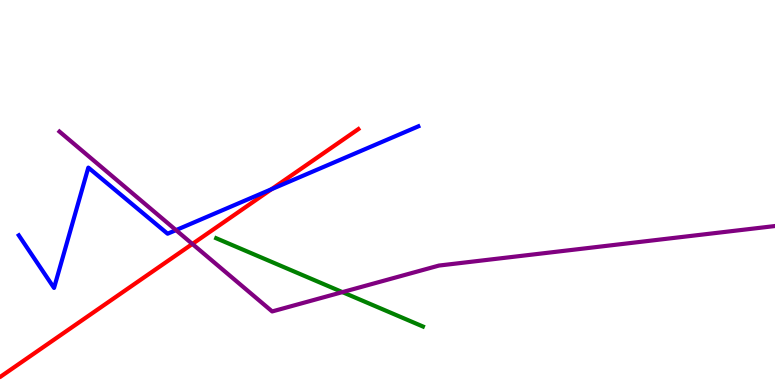[{'lines': ['blue', 'red'], 'intersections': [{'x': 3.5, 'y': 5.08}]}, {'lines': ['green', 'red'], 'intersections': []}, {'lines': ['purple', 'red'], 'intersections': [{'x': 2.48, 'y': 3.66}]}, {'lines': ['blue', 'green'], 'intersections': []}, {'lines': ['blue', 'purple'], 'intersections': [{'x': 2.27, 'y': 4.02}]}, {'lines': ['green', 'purple'], 'intersections': [{'x': 4.42, 'y': 2.41}]}]